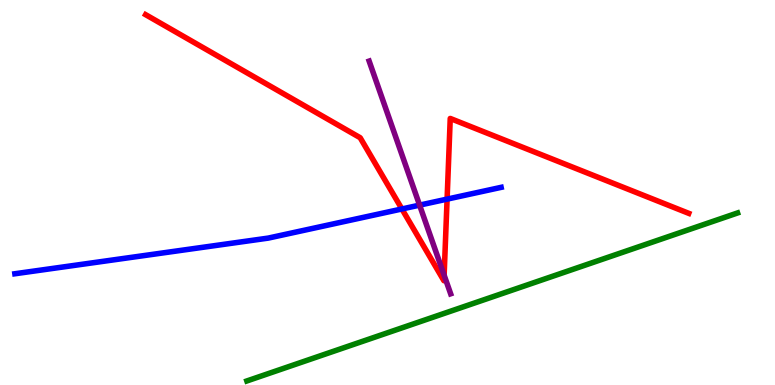[{'lines': ['blue', 'red'], 'intersections': [{'x': 5.19, 'y': 4.57}, {'x': 5.77, 'y': 4.83}]}, {'lines': ['green', 'red'], 'intersections': []}, {'lines': ['purple', 'red'], 'intersections': [{'x': 5.73, 'y': 2.85}]}, {'lines': ['blue', 'green'], 'intersections': []}, {'lines': ['blue', 'purple'], 'intersections': [{'x': 5.41, 'y': 4.67}]}, {'lines': ['green', 'purple'], 'intersections': []}]